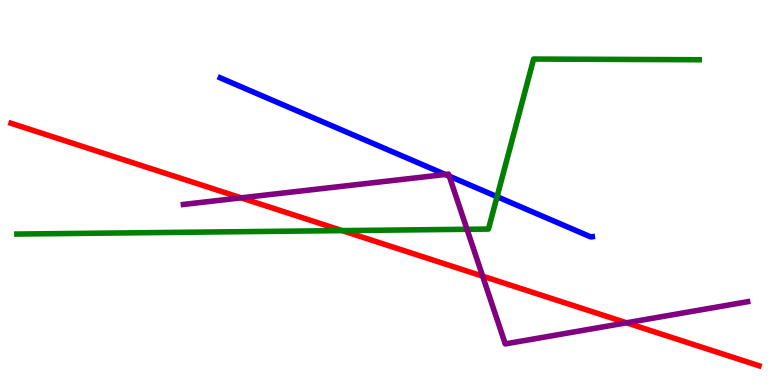[{'lines': ['blue', 'red'], 'intersections': []}, {'lines': ['green', 'red'], 'intersections': [{'x': 4.42, 'y': 4.01}]}, {'lines': ['purple', 'red'], 'intersections': [{'x': 3.11, 'y': 4.86}, {'x': 6.23, 'y': 2.83}, {'x': 8.08, 'y': 1.62}]}, {'lines': ['blue', 'green'], 'intersections': [{'x': 6.41, 'y': 4.89}]}, {'lines': ['blue', 'purple'], 'intersections': [{'x': 5.75, 'y': 5.47}, {'x': 5.8, 'y': 5.42}]}, {'lines': ['green', 'purple'], 'intersections': [{'x': 6.03, 'y': 4.04}]}]